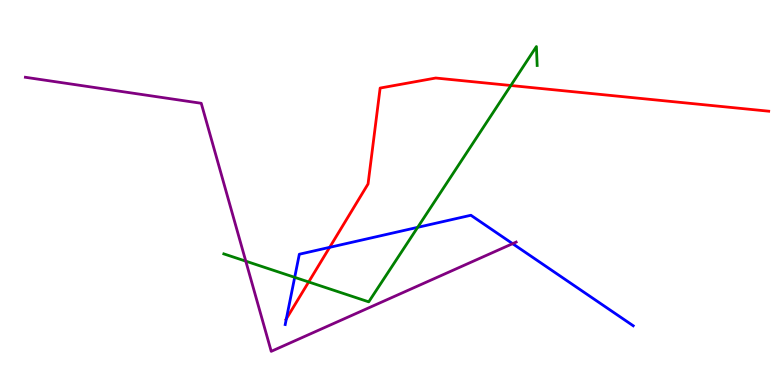[{'lines': ['blue', 'red'], 'intersections': [{'x': 3.7, 'y': 1.72}, {'x': 4.25, 'y': 3.58}]}, {'lines': ['green', 'red'], 'intersections': [{'x': 3.98, 'y': 2.68}, {'x': 6.59, 'y': 7.78}]}, {'lines': ['purple', 'red'], 'intersections': []}, {'lines': ['blue', 'green'], 'intersections': [{'x': 3.8, 'y': 2.8}, {'x': 5.39, 'y': 4.09}]}, {'lines': ['blue', 'purple'], 'intersections': [{'x': 6.61, 'y': 3.67}]}, {'lines': ['green', 'purple'], 'intersections': [{'x': 3.17, 'y': 3.22}]}]